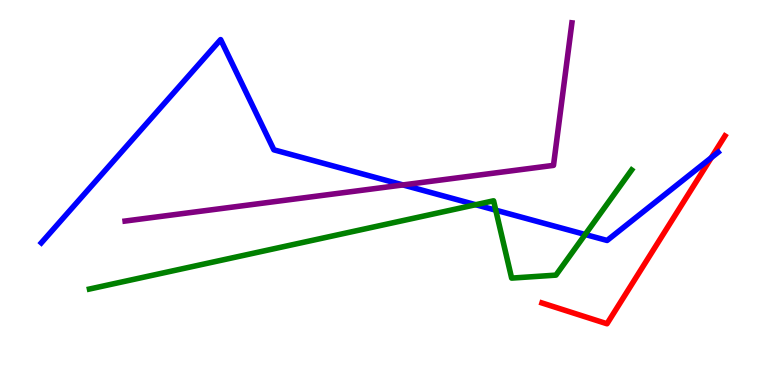[{'lines': ['blue', 'red'], 'intersections': [{'x': 9.18, 'y': 5.9}]}, {'lines': ['green', 'red'], 'intersections': []}, {'lines': ['purple', 'red'], 'intersections': []}, {'lines': ['blue', 'green'], 'intersections': [{'x': 6.14, 'y': 4.68}, {'x': 6.4, 'y': 4.54}, {'x': 7.55, 'y': 3.91}]}, {'lines': ['blue', 'purple'], 'intersections': [{'x': 5.2, 'y': 5.2}]}, {'lines': ['green', 'purple'], 'intersections': []}]